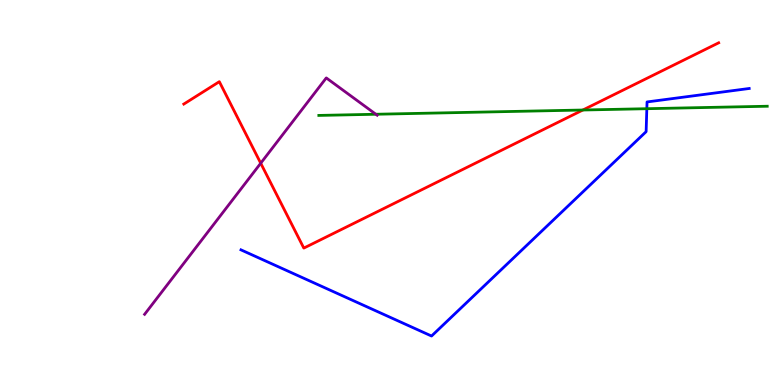[{'lines': ['blue', 'red'], 'intersections': []}, {'lines': ['green', 'red'], 'intersections': [{'x': 7.52, 'y': 7.14}]}, {'lines': ['purple', 'red'], 'intersections': [{'x': 3.36, 'y': 5.76}]}, {'lines': ['blue', 'green'], 'intersections': [{'x': 8.35, 'y': 7.18}]}, {'lines': ['blue', 'purple'], 'intersections': []}, {'lines': ['green', 'purple'], 'intersections': [{'x': 4.85, 'y': 7.03}]}]